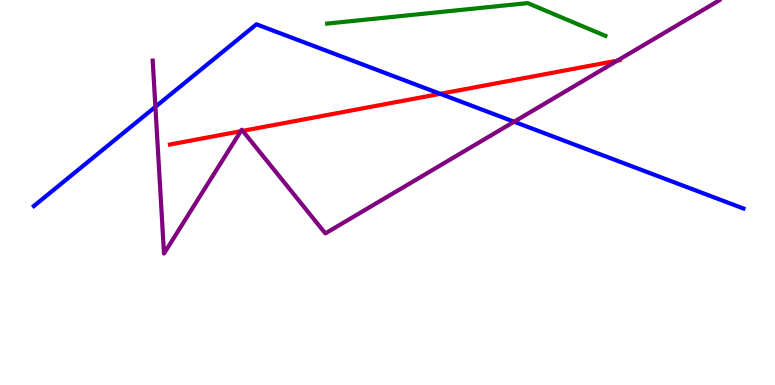[{'lines': ['blue', 'red'], 'intersections': [{'x': 5.68, 'y': 7.56}]}, {'lines': ['green', 'red'], 'intersections': []}, {'lines': ['purple', 'red'], 'intersections': [{'x': 3.11, 'y': 6.59}, {'x': 3.13, 'y': 6.6}, {'x': 7.97, 'y': 8.43}]}, {'lines': ['blue', 'green'], 'intersections': []}, {'lines': ['blue', 'purple'], 'intersections': [{'x': 2.01, 'y': 7.23}, {'x': 6.63, 'y': 6.84}]}, {'lines': ['green', 'purple'], 'intersections': []}]